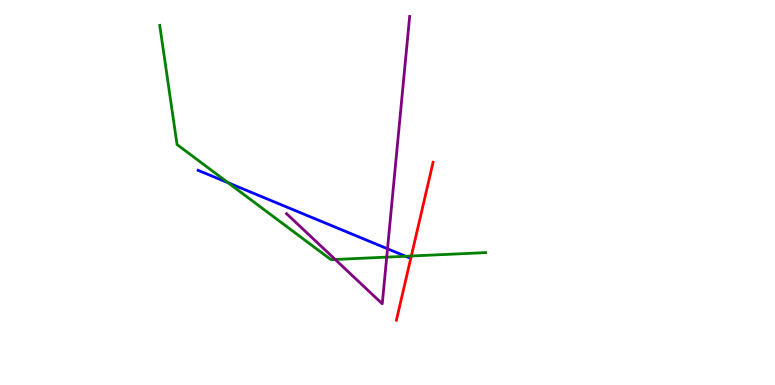[{'lines': ['blue', 'red'], 'intersections': []}, {'lines': ['green', 'red'], 'intersections': [{'x': 5.31, 'y': 3.35}]}, {'lines': ['purple', 'red'], 'intersections': []}, {'lines': ['blue', 'green'], 'intersections': [{'x': 2.94, 'y': 5.25}, {'x': 5.23, 'y': 3.34}]}, {'lines': ['blue', 'purple'], 'intersections': [{'x': 5.0, 'y': 3.54}]}, {'lines': ['green', 'purple'], 'intersections': [{'x': 4.33, 'y': 3.26}, {'x': 4.99, 'y': 3.32}]}]